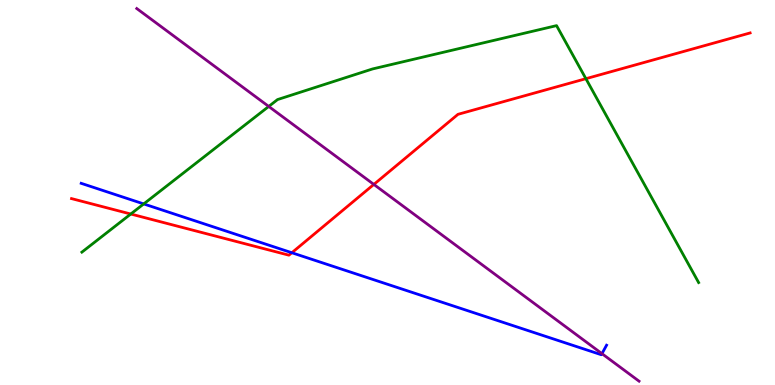[{'lines': ['blue', 'red'], 'intersections': [{'x': 3.77, 'y': 3.44}]}, {'lines': ['green', 'red'], 'intersections': [{'x': 1.69, 'y': 4.44}, {'x': 7.56, 'y': 7.96}]}, {'lines': ['purple', 'red'], 'intersections': [{'x': 4.82, 'y': 5.21}]}, {'lines': ['blue', 'green'], 'intersections': [{'x': 1.85, 'y': 4.7}]}, {'lines': ['blue', 'purple'], 'intersections': [{'x': 7.77, 'y': 0.814}]}, {'lines': ['green', 'purple'], 'intersections': [{'x': 3.47, 'y': 7.24}]}]